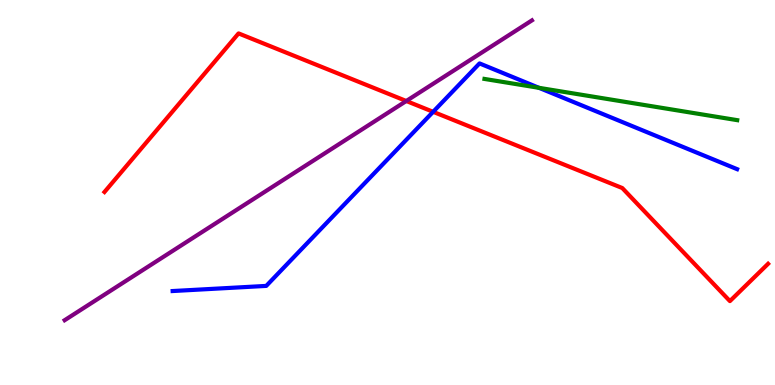[{'lines': ['blue', 'red'], 'intersections': [{'x': 5.59, 'y': 7.1}]}, {'lines': ['green', 'red'], 'intersections': []}, {'lines': ['purple', 'red'], 'intersections': [{'x': 5.24, 'y': 7.38}]}, {'lines': ['blue', 'green'], 'intersections': [{'x': 6.95, 'y': 7.72}]}, {'lines': ['blue', 'purple'], 'intersections': []}, {'lines': ['green', 'purple'], 'intersections': []}]